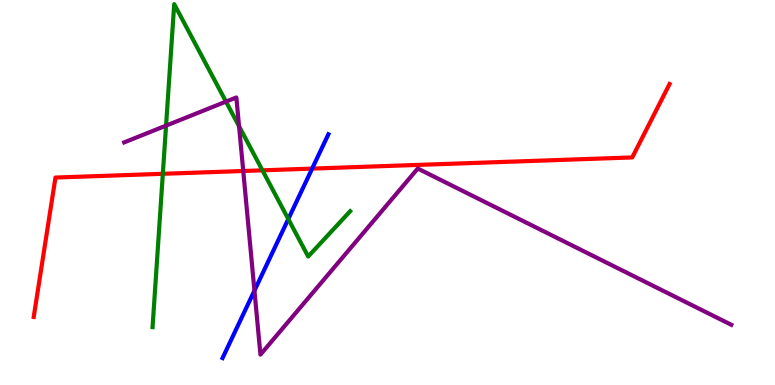[{'lines': ['blue', 'red'], 'intersections': [{'x': 4.03, 'y': 5.62}]}, {'lines': ['green', 'red'], 'intersections': [{'x': 2.1, 'y': 5.49}, {'x': 3.39, 'y': 5.58}]}, {'lines': ['purple', 'red'], 'intersections': [{'x': 3.14, 'y': 5.56}]}, {'lines': ['blue', 'green'], 'intersections': [{'x': 3.72, 'y': 4.31}]}, {'lines': ['blue', 'purple'], 'intersections': [{'x': 3.28, 'y': 2.45}]}, {'lines': ['green', 'purple'], 'intersections': [{'x': 2.14, 'y': 6.74}, {'x': 2.92, 'y': 7.36}, {'x': 3.08, 'y': 6.72}]}]